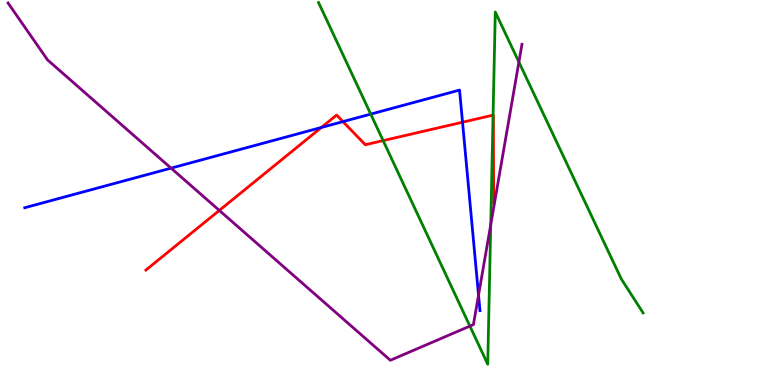[{'lines': ['blue', 'red'], 'intersections': [{'x': 4.15, 'y': 6.69}, {'x': 4.43, 'y': 6.84}, {'x': 5.97, 'y': 6.83}]}, {'lines': ['green', 'red'], 'intersections': [{'x': 4.94, 'y': 6.35}, {'x': 6.36, 'y': 7.01}]}, {'lines': ['purple', 'red'], 'intersections': [{'x': 2.83, 'y': 4.53}]}, {'lines': ['blue', 'green'], 'intersections': [{'x': 4.78, 'y': 7.04}]}, {'lines': ['blue', 'purple'], 'intersections': [{'x': 2.21, 'y': 5.63}, {'x': 6.17, 'y': 2.34}]}, {'lines': ['green', 'purple'], 'intersections': [{'x': 6.06, 'y': 1.53}, {'x': 6.33, 'y': 4.16}, {'x': 6.7, 'y': 8.39}]}]